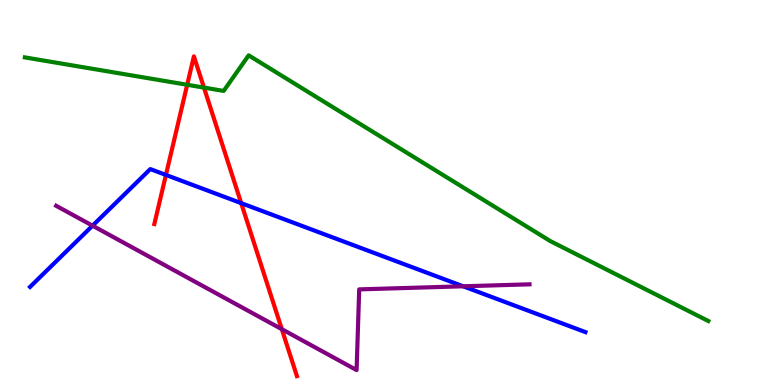[{'lines': ['blue', 'red'], 'intersections': [{'x': 2.14, 'y': 5.46}, {'x': 3.11, 'y': 4.72}]}, {'lines': ['green', 'red'], 'intersections': [{'x': 2.42, 'y': 7.8}, {'x': 2.63, 'y': 7.72}]}, {'lines': ['purple', 'red'], 'intersections': [{'x': 3.64, 'y': 1.45}]}, {'lines': ['blue', 'green'], 'intersections': []}, {'lines': ['blue', 'purple'], 'intersections': [{'x': 1.19, 'y': 4.14}, {'x': 5.98, 'y': 2.56}]}, {'lines': ['green', 'purple'], 'intersections': []}]